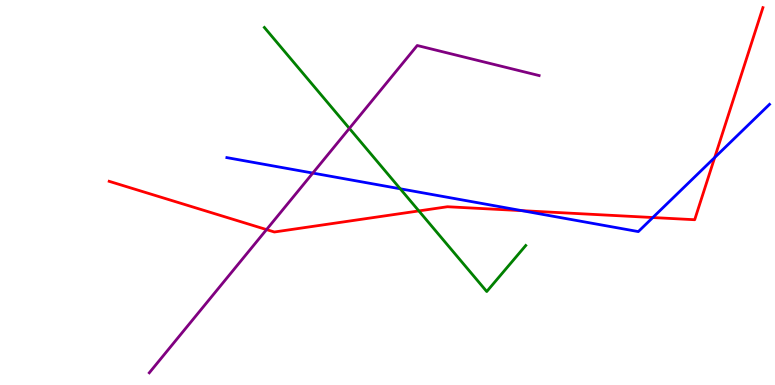[{'lines': ['blue', 'red'], 'intersections': [{'x': 6.73, 'y': 4.53}, {'x': 8.42, 'y': 4.35}, {'x': 9.22, 'y': 5.91}]}, {'lines': ['green', 'red'], 'intersections': [{'x': 5.4, 'y': 4.52}]}, {'lines': ['purple', 'red'], 'intersections': [{'x': 3.44, 'y': 4.04}]}, {'lines': ['blue', 'green'], 'intersections': [{'x': 5.16, 'y': 5.1}]}, {'lines': ['blue', 'purple'], 'intersections': [{'x': 4.04, 'y': 5.5}]}, {'lines': ['green', 'purple'], 'intersections': [{'x': 4.51, 'y': 6.66}]}]